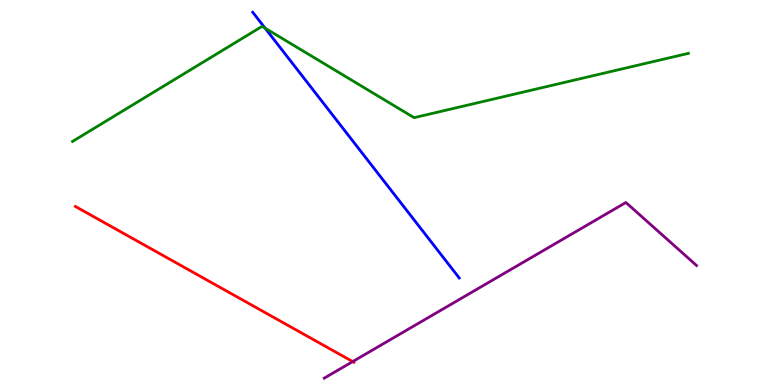[{'lines': ['blue', 'red'], 'intersections': []}, {'lines': ['green', 'red'], 'intersections': []}, {'lines': ['purple', 'red'], 'intersections': [{'x': 4.55, 'y': 0.608}]}, {'lines': ['blue', 'green'], 'intersections': [{'x': 3.42, 'y': 9.27}]}, {'lines': ['blue', 'purple'], 'intersections': []}, {'lines': ['green', 'purple'], 'intersections': []}]